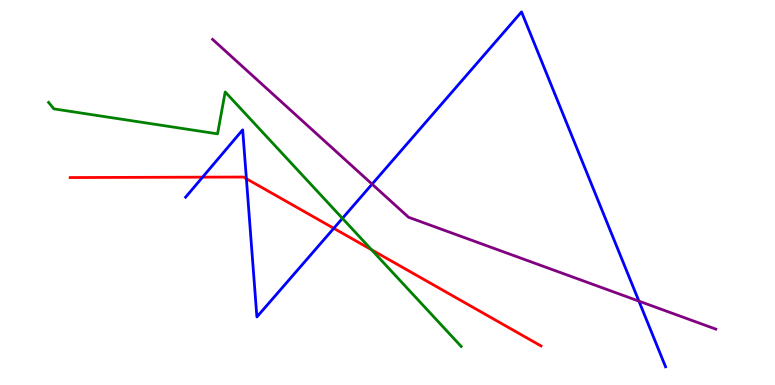[{'lines': ['blue', 'red'], 'intersections': [{'x': 2.61, 'y': 5.4}, {'x': 3.18, 'y': 5.36}, {'x': 4.31, 'y': 4.07}]}, {'lines': ['green', 'red'], 'intersections': [{'x': 4.79, 'y': 3.51}]}, {'lines': ['purple', 'red'], 'intersections': []}, {'lines': ['blue', 'green'], 'intersections': [{'x': 4.42, 'y': 4.33}]}, {'lines': ['blue', 'purple'], 'intersections': [{'x': 4.8, 'y': 5.22}, {'x': 8.24, 'y': 2.18}]}, {'lines': ['green', 'purple'], 'intersections': []}]